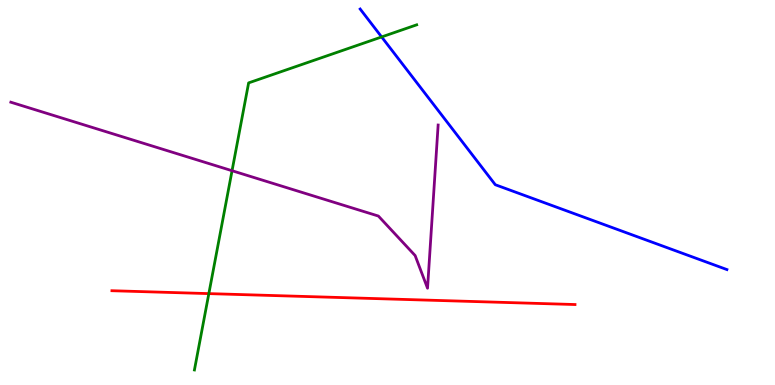[{'lines': ['blue', 'red'], 'intersections': []}, {'lines': ['green', 'red'], 'intersections': [{'x': 2.69, 'y': 2.37}]}, {'lines': ['purple', 'red'], 'intersections': []}, {'lines': ['blue', 'green'], 'intersections': [{'x': 4.92, 'y': 9.04}]}, {'lines': ['blue', 'purple'], 'intersections': []}, {'lines': ['green', 'purple'], 'intersections': [{'x': 2.99, 'y': 5.57}]}]